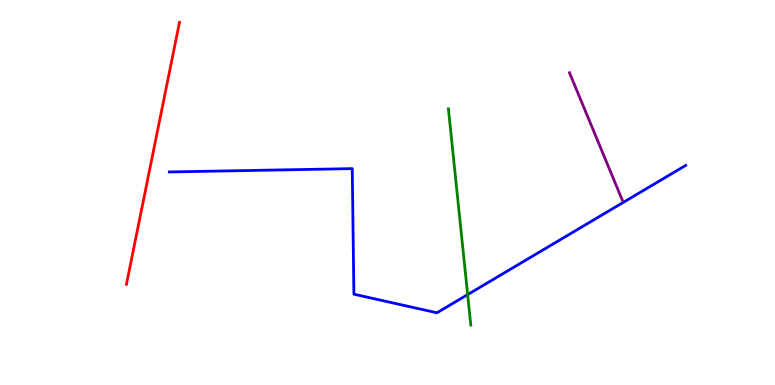[{'lines': ['blue', 'red'], 'intersections': []}, {'lines': ['green', 'red'], 'intersections': []}, {'lines': ['purple', 'red'], 'intersections': []}, {'lines': ['blue', 'green'], 'intersections': [{'x': 6.03, 'y': 2.35}]}, {'lines': ['blue', 'purple'], 'intersections': []}, {'lines': ['green', 'purple'], 'intersections': []}]